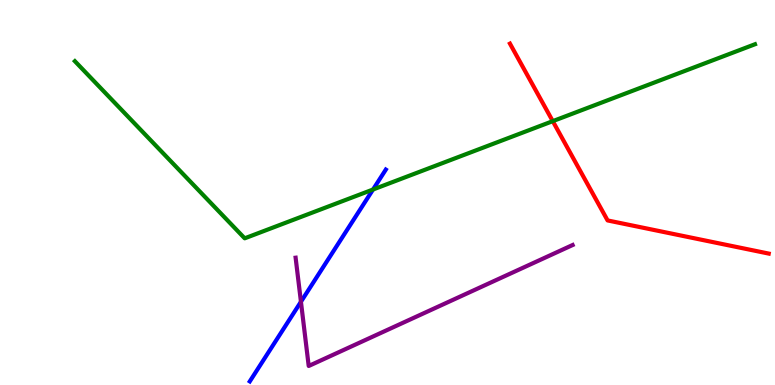[{'lines': ['blue', 'red'], 'intersections': []}, {'lines': ['green', 'red'], 'intersections': [{'x': 7.13, 'y': 6.85}]}, {'lines': ['purple', 'red'], 'intersections': []}, {'lines': ['blue', 'green'], 'intersections': [{'x': 4.81, 'y': 5.08}]}, {'lines': ['blue', 'purple'], 'intersections': [{'x': 3.88, 'y': 2.16}]}, {'lines': ['green', 'purple'], 'intersections': []}]